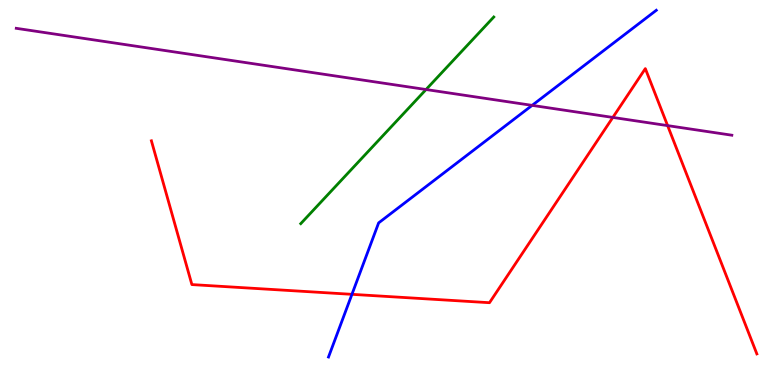[{'lines': ['blue', 'red'], 'intersections': [{'x': 4.54, 'y': 2.36}]}, {'lines': ['green', 'red'], 'intersections': []}, {'lines': ['purple', 'red'], 'intersections': [{'x': 7.91, 'y': 6.95}, {'x': 8.61, 'y': 6.74}]}, {'lines': ['blue', 'green'], 'intersections': []}, {'lines': ['blue', 'purple'], 'intersections': [{'x': 6.87, 'y': 7.26}]}, {'lines': ['green', 'purple'], 'intersections': [{'x': 5.5, 'y': 7.67}]}]